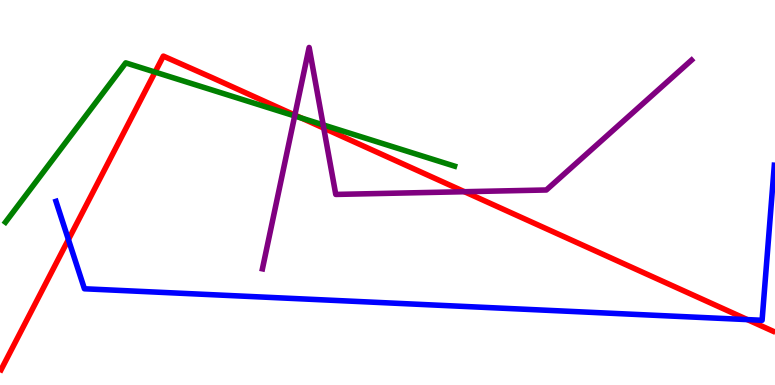[{'lines': ['blue', 'red'], 'intersections': [{'x': 0.883, 'y': 3.78}, {'x': 9.64, 'y': 1.7}]}, {'lines': ['green', 'red'], 'intersections': [{'x': 2.0, 'y': 8.13}, {'x': 3.89, 'y': 6.93}]}, {'lines': ['purple', 'red'], 'intersections': [{'x': 3.8, 'y': 7.01}, {'x': 4.18, 'y': 6.67}, {'x': 5.99, 'y': 5.02}]}, {'lines': ['blue', 'green'], 'intersections': []}, {'lines': ['blue', 'purple'], 'intersections': []}, {'lines': ['green', 'purple'], 'intersections': [{'x': 3.8, 'y': 6.99}, {'x': 4.17, 'y': 6.76}]}]